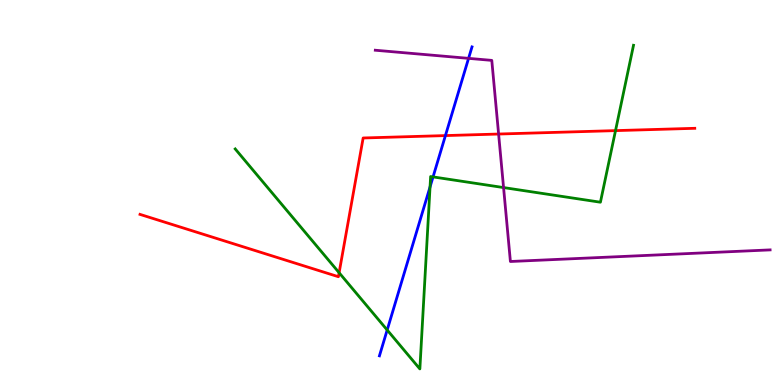[{'lines': ['blue', 'red'], 'intersections': [{'x': 5.75, 'y': 6.48}]}, {'lines': ['green', 'red'], 'intersections': [{'x': 4.38, 'y': 2.92}, {'x': 7.94, 'y': 6.61}]}, {'lines': ['purple', 'red'], 'intersections': [{'x': 6.43, 'y': 6.52}]}, {'lines': ['blue', 'green'], 'intersections': [{'x': 5.0, 'y': 1.43}, {'x': 5.55, 'y': 5.14}, {'x': 5.59, 'y': 5.41}]}, {'lines': ['blue', 'purple'], 'intersections': [{'x': 6.05, 'y': 8.48}]}, {'lines': ['green', 'purple'], 'intersections': [{'x': 6.5, 'y': 5.13}]}]